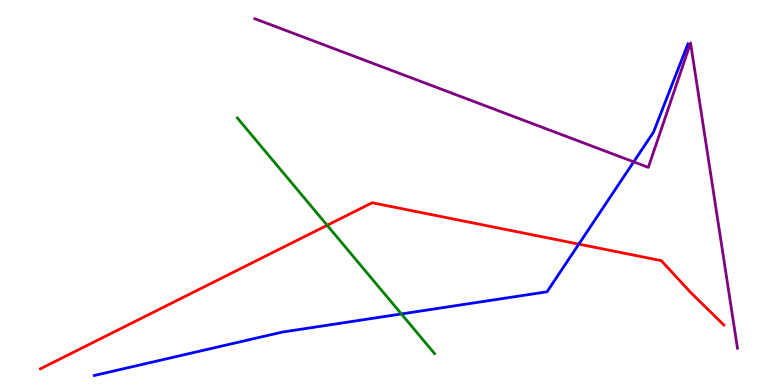[{'lines': ['blue', 'red'], 'intersections': [{'x': 7.47, 'y': 3.66}]}, {'lines': ['green', 'red'], 'intersections': [{'x': 4.22, 'y': 4.15}]}, {'lines': ['purple', 'red'], 'intersections': []}, {'lines': ['blue', 'green'], 'intersections': [{'x': 5.18, 'y': 1.85}]}, {'lines': ['blue', 'purple'], 'intersections': [{'x': 8.18, 'y': 5.8}]}, {'lines': ['green', 'purple'], 'intersections': []}]